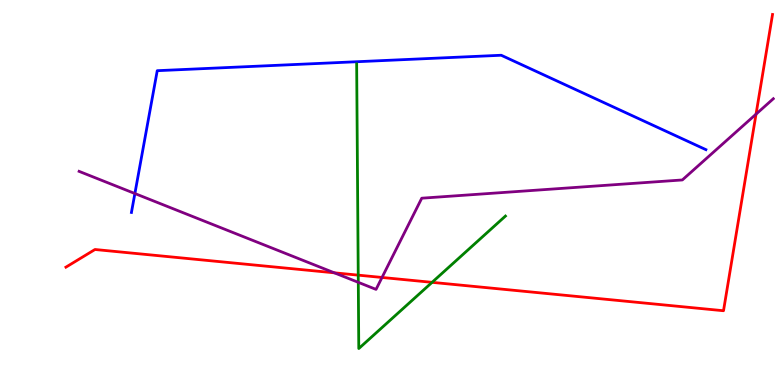[{'lines': ['blue', 'red'], 'intersections': []}, {'lines': ['green', 'red'], 'intersections': [{'x': 4.62, 'y': 2.85}, {'x': 5.58, 'y': 2.67}]}, {'lines': ['purple', 'red'], 'intersections': [{'x': 4.31, 'y': 2.91}, {'x': 4.93, 'y': 2.79}, {'x': 9.76, 'y': 7.03}]}, {'lines': ['blue', 'green'], 'intersections': []}, {'lines': ['blue', 'purple'], 'intersections': [{'x': 1.74, 'y': 4.97}]}, {'lines': ['green', 'purple'], 'intersections': [{'x': 4.62, 'y': 2.67}]}]